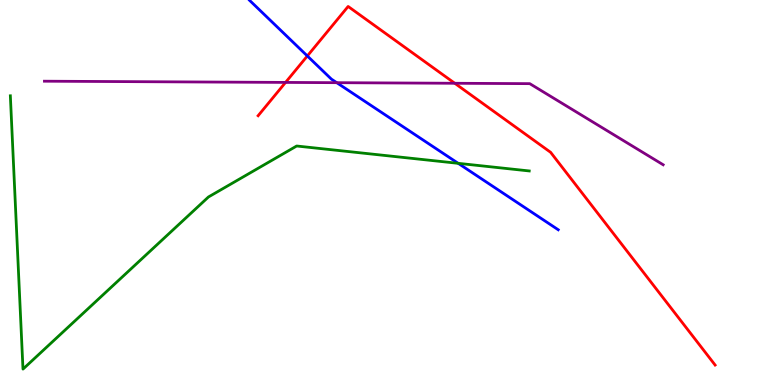[{'lines': ['blue', 'red'], 'intersections': [{'x': 3.97, 'y': 8.55}]}, {'lines': ['green', 'red'], 'intersections': []}, {'lines': ['purple', 'red'], 'intersections': [{'x': 3.68, 'y': 7.86}, {'x': 5.87, 'y': 7.84}]}, {'lines': ['blue', 'green'], 'intersections': [{'x': 5.91, 'y': 5.76}]}, {'lines': ['blue', 'purple'], 'intersections': [{'x': 4.35, 'y': 7.85}]}, {'lines': ['green', 'purple'], 'intersections': []}]